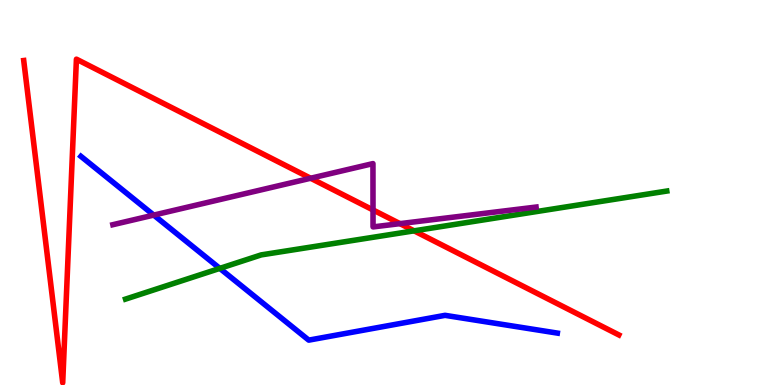[{'lines': ['blue', 'red'], 'intersections': []}, {'lines': ['green', 'red'], 'intersections': [{'x': 5.34, 'y': 4.0}]}, {'lines': ['purple', 'red'], 'intersections': [{'x': 4.01, 'y': 5.37}, {'x': 4.81, 'y': 4.55}, {'x': 5.16, 'y': 4.19}]}, {'lines': ['blue', 'green'], 'intersections': [{'x': 2.84, 'y': 3.03}]}, {'lines': ['blue', 'purple'], 'intersections': [{'x': 1.98, 'y': 4.41}]}, {'lines': ['green', 'purple'], 'intersections': []}]